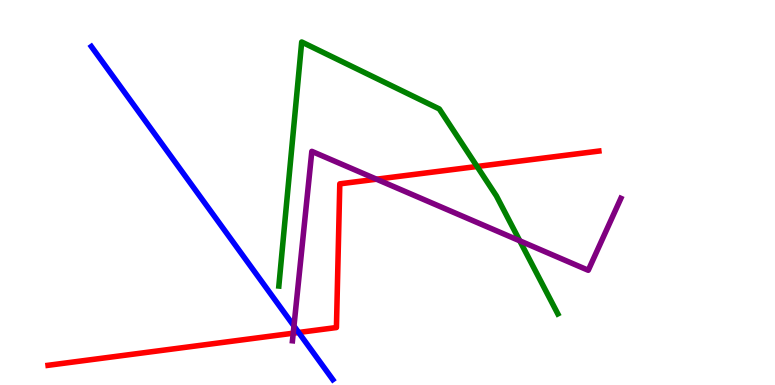[{'lines': ['blue', 'red'], 'intersections': [{'x': 3.85, 'y': 1.36}]}, {'lines': ['green', 'red'], 'intersections': [{'x': 6.16, 'y': 5.68}]}, {'lines': ['purple', 'red'], 'intersections': [{'x': 3.78, 'y': 1.35}, {'x': 4.86, 'y': 5.35}]}, {'lines': ['blue', 'green'], 'intersections': []}, {'lines': ['blue', 'purple'], 'intersections': [{'x': 3.79, 'y': 1.53}]}, {'lines': ['green', 'purple'], 'intersections': [{'x': 6.71, 'y': 3.75}]}]